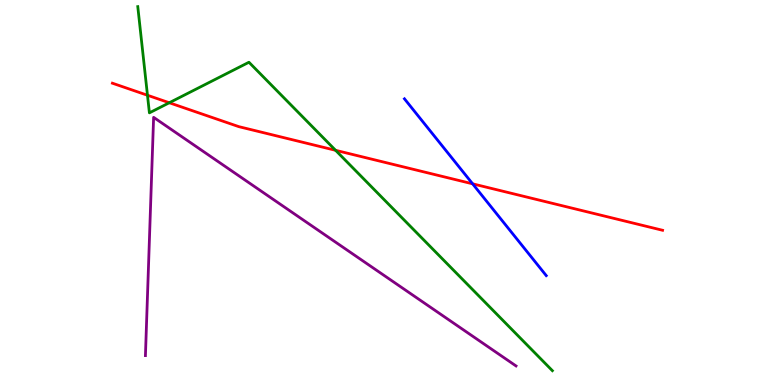[{'lines': ['blue', 'red'], 'intersections': [{'x': 6.1, 'y': 5.23}]}, {'lines': ['green', 'red'], 'intersections': [{'x': 1.9, 'y': 7.53}, {'x': 2.18, 'y': 7.33}, {'x': 4.33, 'y': 6.1}]}, {'lines': ['purple', 'red'], 'intersections': []}, {'lines': ['blue', 'green'], 'intersections': []}, {'lines': ['blue', 'purple'], 'intersections': []}, {'lines': ['green', 'purple'], 'intersections': []}]